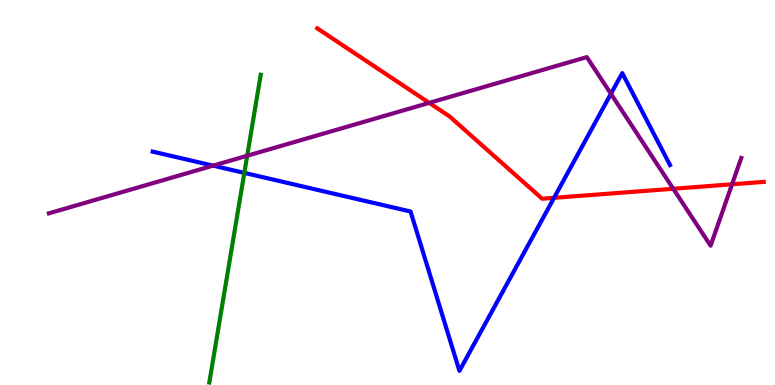[{'lines': ['blue', 'red'], 'intersections': [{'x': 7.15, 'y': 4.86}]}, {'lines': ['green', 'red'], 'intersections': []}, {'lines': ['purple', 'red'], 'intersections': [{'x': 5.54, 'y': 7.33}, {'x': 8.69, 'y': 5.1}, {'x': 9.45, 'y': 5.21}]}, {'lines': ['blue', 'green'], 'intersections': [{'x': 3.15, 'y': 5.51}]}, {'lines': ['blue', 'purple'], 'intersections': [{'x': 2.75, 'y': 5.7}, {'x': 7.88, 'y': 7.56}]}, {'lines': ['green', 'purple'], 'intersections': [{'x': 3.19, 'y': 5.95}]}]